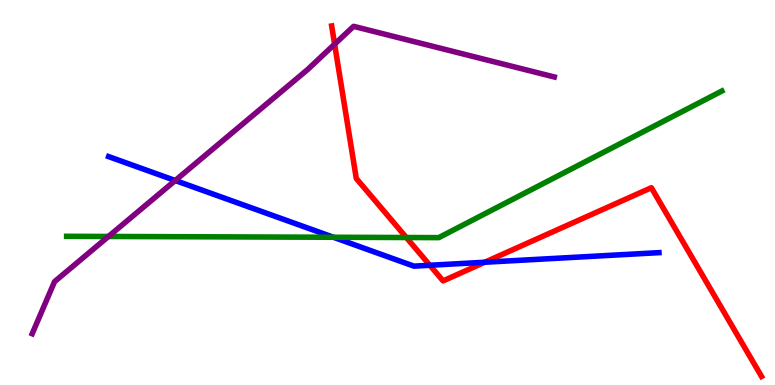[{'lines': ['blue', 'red'], 'intersections': [{'x': 5.55, 'y': 3.11}, {'x': 6.25, 'y': 3.19}]}, {'lines': ['green', 'red'], 'intersections': [{'x': 5.24, 'y': 3.83}]}, {'lines': ['purple', 'red'], 'intersections': [{'x': 4.32, 'y': 8.85}]}, {'lines': ['blue', 'green'], 'intersections': [{'x': 4.3, 'y': 3.84}]}, {'lines': ['blue', 'purple'], 'intersections': [{'x': 2.26, 'y': 5.31}]}, {'lines': ['green', 'purple'], 'intersections': [{'x': 1.4, 'y': 3.86}]}]